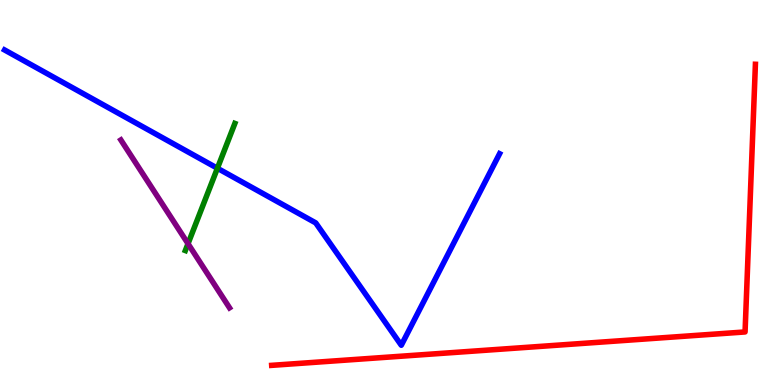[{'lines': ['blue', 'red'], 'intersections': []}, {'lines': ['green', 'red'], 'intersections': []}, {'lines': ['purple', 'red'], 'intersections': []}, {'lines': ['blue', 'green'], 'intersections': [{'x': 2.81, 'y': 5.63}]}, {'lines': ['blue', 'purple'], 'intersections': []}, {'lines': ['green', 'purple'], 'intersections': [{'x': 2.43, 'y': 3.67}]}]